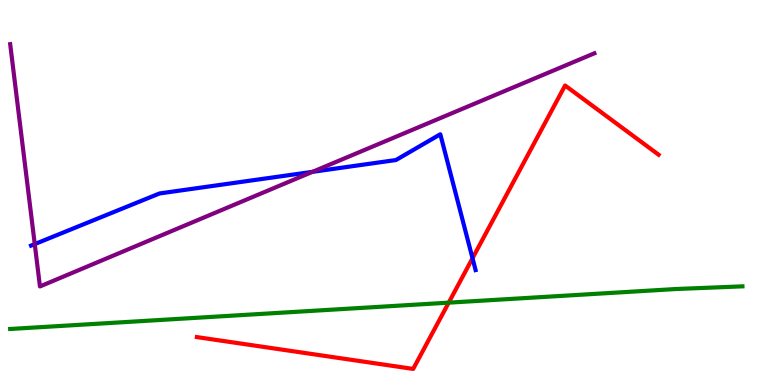[{'lines': ['blue', 'red'], 'intersections': [{'x': 6.1, 'y': 3.29}]}, {'lines': ['green', 'red'], 'intersections': [{'x': 5.79, 'y': 2.14}]}, {'lines': ['purple', 'red'], 'intersections': []}, {'lines': ['blue', 'green'], 'intersections': []}, {'lines': ['blue', 'purple'], 'intersections': [{'x': 0.448, 'y': 3.66}, {'x': 4.03, 'y': 5.54}]}, {'lines': ['green', 'purple'], 'intersections': []}]